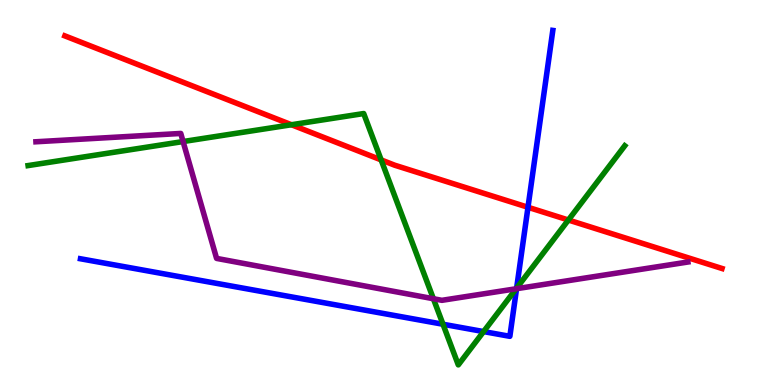[{'lines': ['blue', 'red'], 'intersections': [{'x': 6.81, 'y': 4.62}]}, {'lines': ['green', 'red'], 'intersections': [{'x': 3.76, 'y': 6.76}, {'x': 4.92, 'y': 5.85}, {'x': 7.33, 'y': 4.29}]}, {'lines': ['purple', 'red'], 'intersections': []}, {'lines': ['blue', 'green'], 'intersections': [{'x': 5.72, 'y': 1.58}, {'x': 6.24, 'y': 1.39}, {'x': 6.67, 'y': 2.52}]}, {'lines': ['blue', 'purple'], 'intersections': [{'x': 6.67, 'y': 2.5}]}, {'lines': ['green', 'purple'], 'intersections': [{'x': 2.36, 'y': 6.32}, {'x': 5.59, 'y': 2.24}, {'x': 6.66, 'y': 2.5}]}]